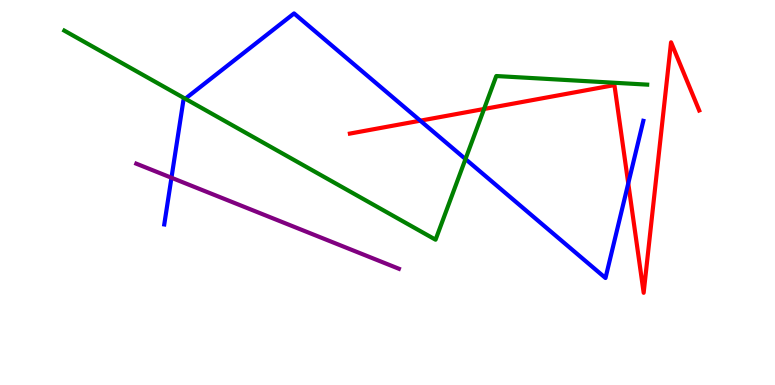[{'lines': ['blue', 'red'], 'intersections': [{'x': 5.42, 'y': 6.87}, {'x': 8.11, 'y': 5.24}]}, {'lines': ['green', 'red'], 'intersections': [{'x': 6.25, 'y': 7.17}]}, {'lines': ['purple', 'red'], 'intersections': []}, {'lines': ['blue', 'green'], 'intersections': [{'x': 2.39, 'y': 7.44}, {'x': 6.01, 'y': 5.87}]}, {'lines': ['blue', 'purple'], 'intersections': [{'x': 2.21, 'y': 5.38}]}, {'lines': ['green', 'purple'], 'intersections': []}]